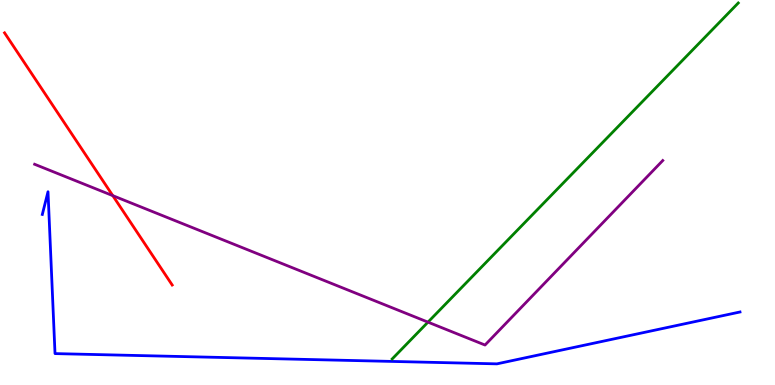[{'lines': ['blue', 'red'], 'intersections': []}, {'lines': ['green', 'red'], 'intersections': []}, {'lines': ['purple', 'red'], 'intersections': [{'x': 1.46, 'y': 4.92}]}, {'lines': ['blue', 'green'], 'intersections': []}, {'lines': ['blue', 'purple'], 'intersections': []}, {'lines': ['green', 'purple'], 'intersections': [{'x': 5.52, 'y': 1.63}]}]